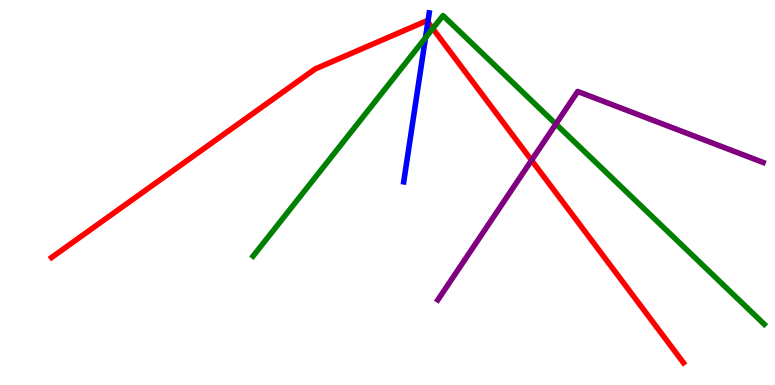[{'lines': ['blue', 'red'], 'intersections': [{'x': 5.52, 'y': 9.43}]}, {'lines': ['green', 'red'], 'intersections': [{'x': 5.58, 'y': 9.26}]}, {'lines': ['purple', 'red'], 'intersections': [{'x': 6.86, 'y': 5.84}]}, {'lines': ['blue', 'green'], 'intersections': [{'x': 5.49, 'y': 9.02}]}, {'lines': ['blue', 'purple'], 'intersections': []}, {'lines': ['green', 'purple'], 'intersections': [{'x': 7.17, 'y': 6.78}]}]